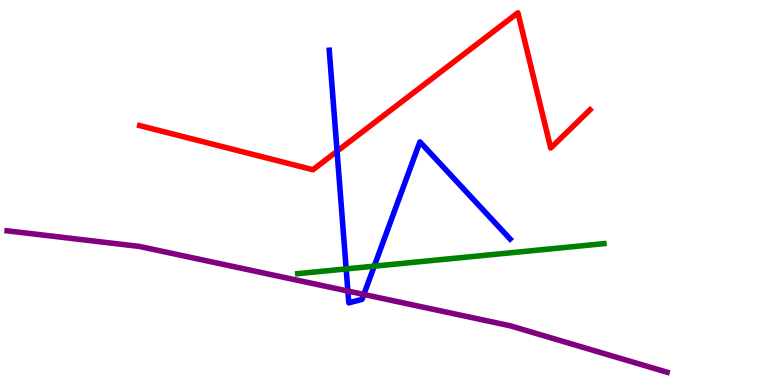[{'lines': ['blue', 'red'], 'intersections': [{'x': 4.35, 'y': 6.07}]}, {'lines': ['green', 'red'], 'intersections': []}, {'lines': ['purple', 'red'], 'intersections': []}, {'lines': ['blue', 'green'], 'intersections': [{'x': 4.47, 'y': 3.02}, {'x': 4.83, 'y': 3.09}]}, {'lines': ['blue', 'purple'], 'intersections': [{'x': 4.49, 'y': 2.44}, {'x': 4.69, 'y': 2.35}]}, {'lines': ['green', 'purple'], 'intersections': []}]